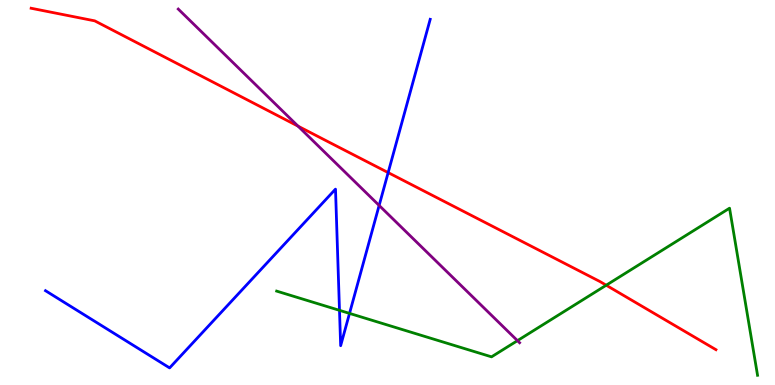[{'lines': ['blue', 'red'], 'intersections': [{'x': 5.01, 'y': 5.52}]}, {'lines': ['green', 'red'], 'intersections': [{'x': 7.82, 'y': 2.59}]}, {'lines': ['purple', 'red'], 'intersections': [{'x': 3.85, 'y': 6.72}]}, {'lines': ['blue', 'green'], 'intersections': [{'x': 4.38, 'y': 1.94}, {'x': 4.51, 'y': 1.86}]}, {'lines': ['blue', 'purple'], 'intersections': [{'x': 4.89, 'y': 4.66}]}, {'lines': ['green', 'purple'], 'intersections': [{'x': 6.68, 'y': 1.15}]}]